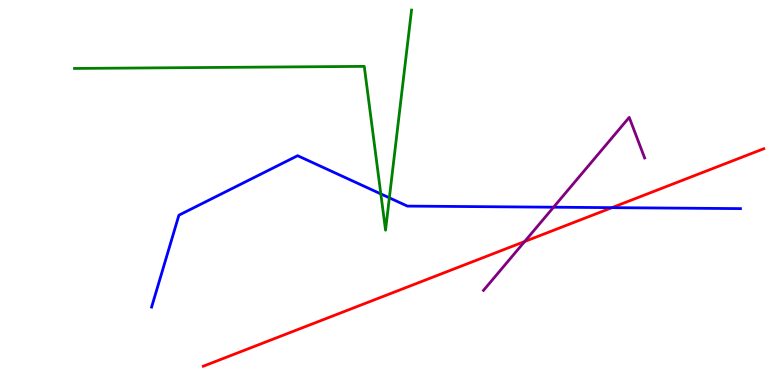[{'lines': ['blue', 'red'], 'intersections': [{'x': 7.9, 'y': 4.61}]}, {'lines': ['green', 'red'], 'intersections': []}, {'lines': ['purple', 'red'], 'intersections': [{'x': 6.77, 'y': 3.73}]}, {'lines': ['blue', 'green'], 'intersections': [{'x': 4.91, 'y': 4.96}, {'x': 5.02, 'y': 4.86}]}, {'lines': ['blue', 'purple'], 'intersections': [{'x': 7.14, 'y': 4.62}]}, {'lines': ['green', 'purple'], 'intersections': []}]